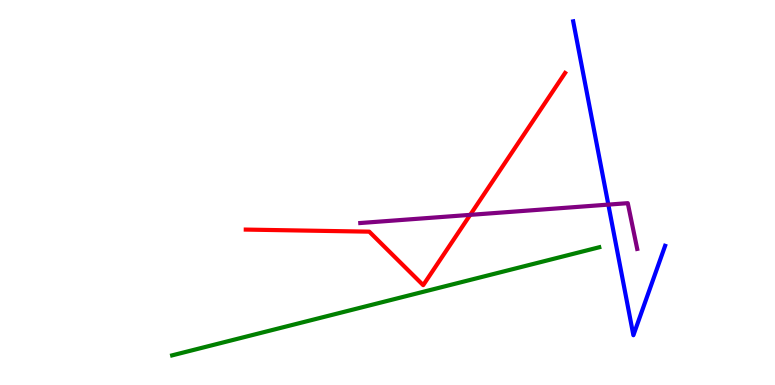[{'lines': ['blue', 'red'], 'intersections': []}, {'lines': ['green', 'red'], 'intersections': []}, {'lines': ['purple', 'red'], 'intersections': [{'x': 6.07, 'y': 4.42}]}, {'lines': ['blue', 'green'], 'intersections': []}, {'lines': ['blue', 'purple'], 'intersections': [{'x': 7.85, 'y': 4.69}]}, {'lines': ['green', 'purple'], 'intersections': []}]